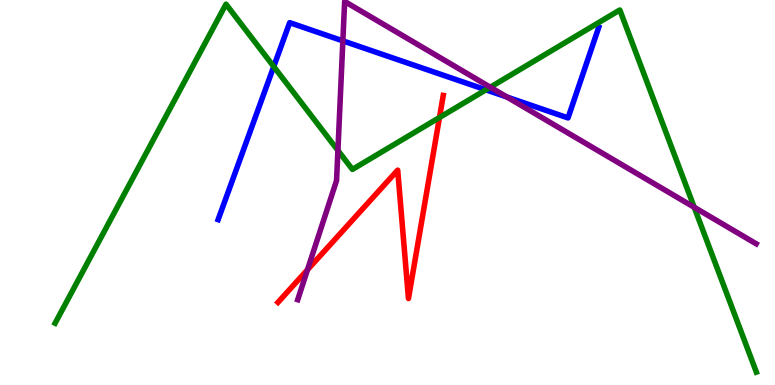[{'lines': ['blue', 'red'], 'intersections': []}, {'lines': ['green', 'red'], 'intersections': [{'x': 5.67, 'y': 6.95}]}, {'lines': ['purple', 'red'], 'intersections': [{'x': 3.97, 'y': 2.99}]}, {'lines': ['blue', 'green'], 'intersections': [{'x': 3.53, 'y': 8.27}, {'x': 6.27, 'y': 7.67}]}, {'lines': ['blue', 'purple'], 'intersections': [{'x': 4.42, 'y': 8.94}, {'x': 6.54, 'y': 7.48}]}, {'lines': ['green', 'purple'], 'intersections': [{'x': 4.36, 'y': 6.09}, {'x': 6.33, 'y': 7.73}, {'x': 8.96, 'y': 4.62}]}]